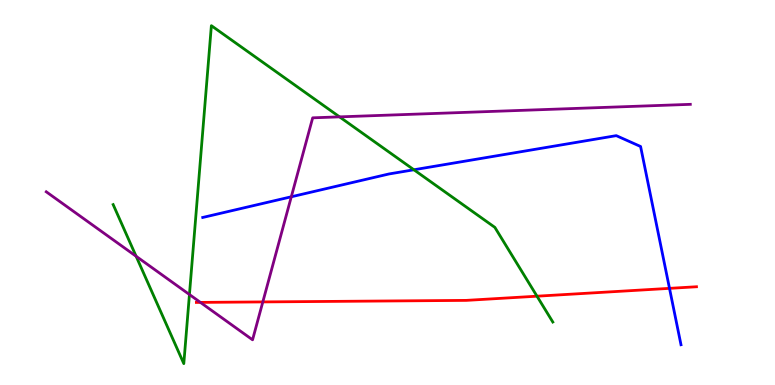[{'lines': ['blue', 'red'], 'intersections': [{'x': 8.64, 'y': 2.51}]}, {'lines': ['green', 'red'], 'intersections': [{'x': 6.93, 'y': 2.31}]}, {'lines': ['purple', 'red'], 'intersections': [{'x': 2.59, 'y': 2.15}, {'x': 3.39, 'y': 2.16}]}, {'lines': ['blue', 'green'], 'intersections': [{'x': 5.34, 'y': 5.59}]}, {'lines': ['blue', 'purple'], 'intersections': [{'x': 3.76, 'y': 4.89}]}, {'lines': ['green', 'purple'], 'intersections': [{'x': 1.76, 'y': 3.34}, {'x': 2.44, 'y': 2.35}, {'x': 4.38, 'y': 6.96}]}]